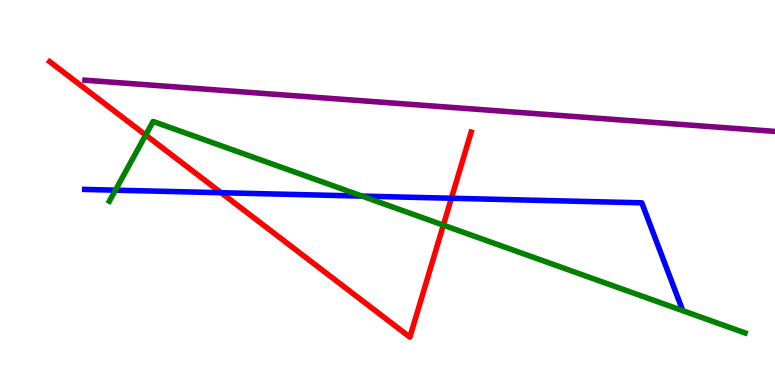[{'lines': ['blue', 'red'], 'intersections': [{'x': 2.85, 'y': 4.99}, {'x': 5.82, 'y': 4.85}]}, {'lines': ['green', 'red'], 'intersections': [{'x': 1.88, 'y': 6.49}, {'x': 5.72, 'y': 4.15}]}, {'lines': ['purple', 'red'], 'intersections': []}, {'lines': ['blue', 'green'], 'intersections': [{'x': 1.49, 'y': 5.06}, {'x': 4.67, 'y': 4.91}]}, {'lines': ['blue', 'purple'], 'intersections': []}, {'lines': ['green', 'purple'], 'intersections': []}]